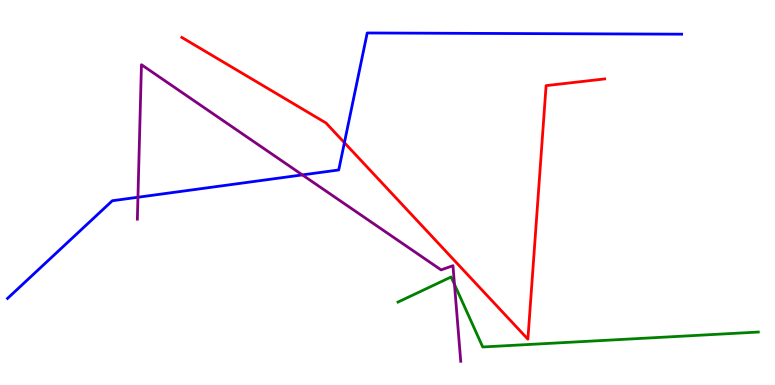[{'lines': ['blue', 'red'], 'intersections': [{'x': 4.44, 'y': 6.29}]}, {'lines': ['green', 'red'], 'intersections': []}, {'lines': ['purple', 'red'], 'intersections': []}, {'lines': ['blue', 'green'], 'intersections': []}, {'lines': ['blue', 'purple'], 'intersections': [{'x': 1.78, 'y': 4.88}, {'x': 3.9, 'y': 5.46}]}, {'lines': ['green', 'purple'], 'intersections': [{'x': 5.86, 'y': 2.61}]}]